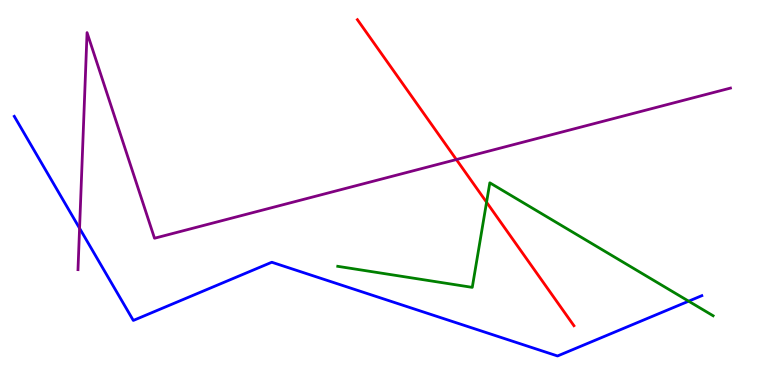[{'lines': ['blue', 'red'], 'intersections': []}, {'lines': ['green', 'red'], 'intersections': [{'x': 6.28, 'y': 4.75}]}, {'lines': ['purple', 'red'], 'intersections': [{'x': 5.89, 'y': 5.86}]}, {'lines': ['blue', 'green'], 'intersections': [{'x': 8.89, 'y': 2.18}]}, {'lines': ['blue', 'purple'], 'intersections': [{'x': 1.03, 'y': 4.07}]}, {'lines': ['green', 'purple'], 'intersections': []}]